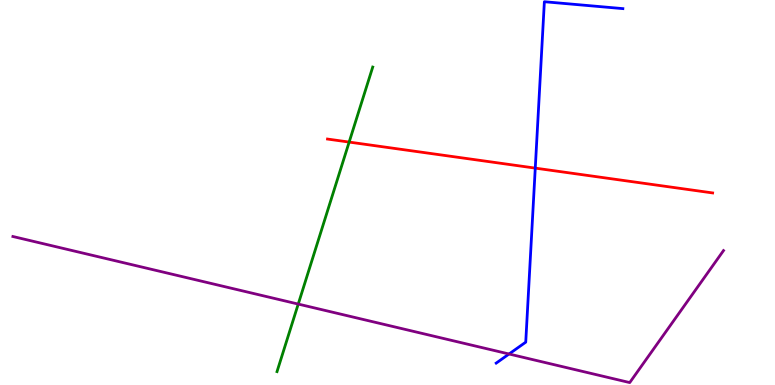[{'lines': ['blue', 'red'], 'intersections': [{'x': 6.91, 'y': 5.63}]}, {'lines': ['green', 'red'], 'intersections': [{'x': 4.51, 'y': 6.31}]}, {'lines': ['purple', 'red'], 'intersections': []}, {'lines': ['blue', 'green'], 'intersections': []}, {'lines': ['blue', 'purple'], 'intersections': [{'x': 6.57, 'y': 0.805}]}, {'lines': ['green', 'purple'], 'intersections': [{'x': 3.85, 'y': 2.1}]}]